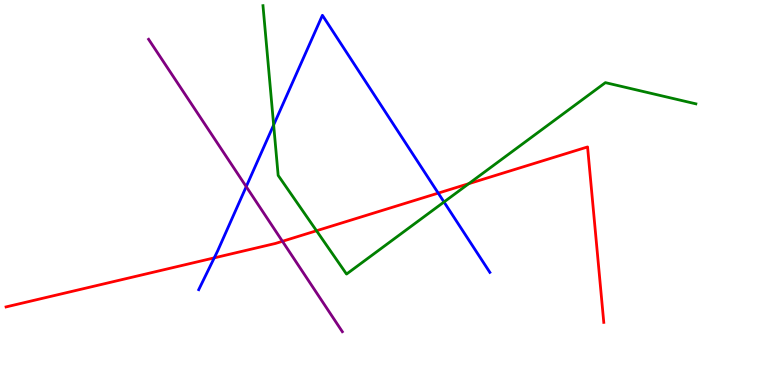[{'lines': ['blue', 'red'], 'intersections': [{'x': 2.76, 'y': 3.3}, {'x': 5.65, 'y': 4.98}]}, {'lines': ['green', 'red'], 'intersections': [{'x': 4.08, 'y': 4.01}, {'x': 6.05, 'y': 5.23}]}, {'lines': ['purple', 'red'], 'intersections': [{'x': 3.64, 'y': 3.73}]}, {'lines': ['blue', 'green'], 'intersections': [{'x': 3.53, 'y': 6.75}, {'x': 5.73, 'y': 4.75}]}, {'lines': ['blue', 'purple'], 'intersections': [{'x': 3.18, 'y': 5.15}]}, {'lines': ['green', 'purple'], 'intersections': []}]